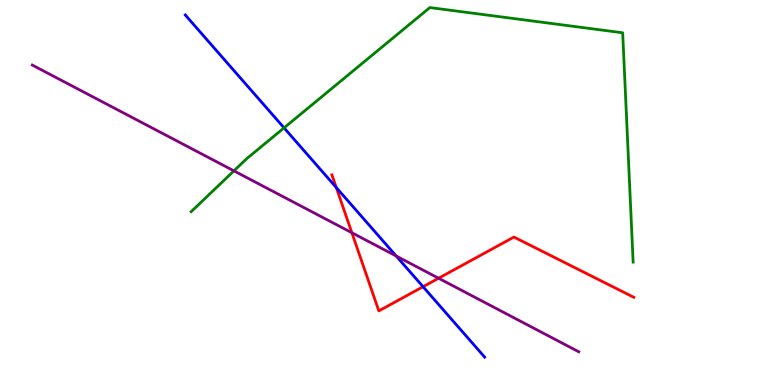[{'lines': ['blue', 'red'], 'intersections': [{'x': 4.34, 'y': 5.13}, {'x': 5.46, 'y': 2.55}]}, {'lines': ['green', 'red'], 'intersections': []}, {'lines': ['purple', 'red'], 'intersections': [{'x': 4.54, 'y': 3.95}, {'x': 5.66, 'y': 2.77}]}, {'lines': ['blue', 'green'], 'intersections': [{'x': 3.67, 'y': 6.68}]}, {'lines': ['blue', 'purple'], 'intersections': [{'x': 5.11, 'y': 3.35}]}, {'lines': ['green', 'purple'], 'intersections': [{'x': 3.02, 'y': 5.56}]}]